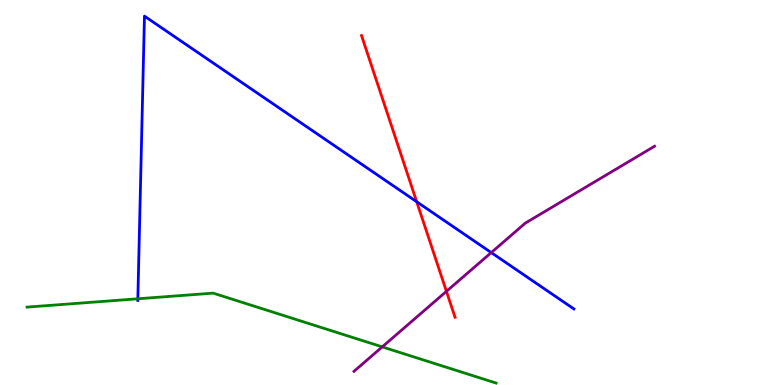[{'lines': ['blue', 'red'], 'intersections': [{'x': 5.38, 'y': 4.76}]}, {'lines': ['green', 'red'], 'intersections': []}, {'lines': ['purple', 'red'], 'intersections': [{'x': 5.76, 'y': 2.43}]}, {'lines': ['blue', 'green'], 'intersections': [{'x': 1.78, 'y': 2.24}]}, {'lines': ['blue', 'purple'], 'intersections': [{'x': 6.34, 'y': 3.44}]}, {'lines': ['green', 'purple'], 'intersections': [{'x': 4.93, 'y': 0.99}]}]